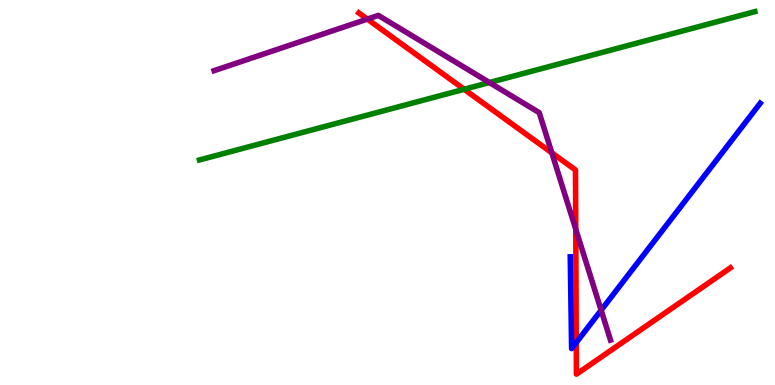[{'lines': ['blue', 'red'], 'intersections': [{'x': 7.44, 'y': 1.1}]}, {'lines': ['green', 'red'], 'intersections': [{'x': 5.99, 'y': 7.68}]}, {'lines': ['purple', 'red'], 'intersections': [{'x': 4.74, 'y': 9.5}, {'x': 7.12, 'y': 6.03}, {'x': 7.43, 'y': 4.05}]}, {'lines': ['blue', 'green'], 'intersections': []}, {'lines': ['blue', 'purple'], 'intersections': [{'x': 7.76, 'y': 1.94}]}, {'lines': ['green', 'purple'], 'intersections': [{'x': 6.31, 'y': 7.86}]}]